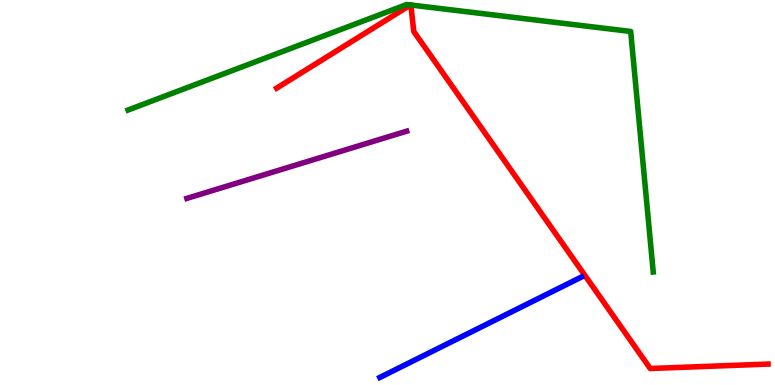[{'lines': ['blue', 'red'], 'intersections': []}, {'lines': ['green', 'red'], 'intersections': [{'x': 5.3, 'y': 9.87}, {'x': 5.3, 'y': 9.87}]}, {'lines': ['purple', 'red'], 'intersections': []}, {'lines': ['blue', 'green'], 'intersections': []}, {'lines': ['blue', 'purple'], 'intersections': []}, {'lines': ['green', 'purple'], 'intersections': []}]